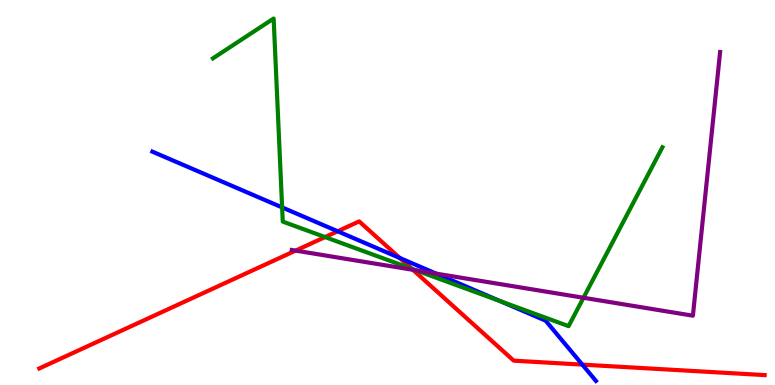[{'lines': ['blue', 'red'], 'intersections': [{'x': 4.36, 'y': 3.99}, {'x': 5.16, 'y': 3.3}, {'x': 7.51, 'y': 0.529}]}, {'lines': ['green', 'red'], 'intersections': [{'x': 4.19, 'y': 3.84}, {'x': 5.31, 'y': 3.02}]}, {'lines': ['purple', 'red'], 'intersections': [{'x': 3.81, 'y': 3.49}, {'x': 5.33, 'y': 2.99}]}, {'lines': ['blue', 'green'], 'intersections': [{'x': 3.64, 'y': 4.61}, {'x': 6.45, 'y': 2.18}]}, {'lines': ['blue', 'purple'], 'intersections': [{'x': 5.63, 'y': 2.89}]}, {'lines': ['green', 'purple'], 'intersections': [{'x': 5.37, 'y': 2.98}, {'x': 7.53, 'y': 2.27}]}]